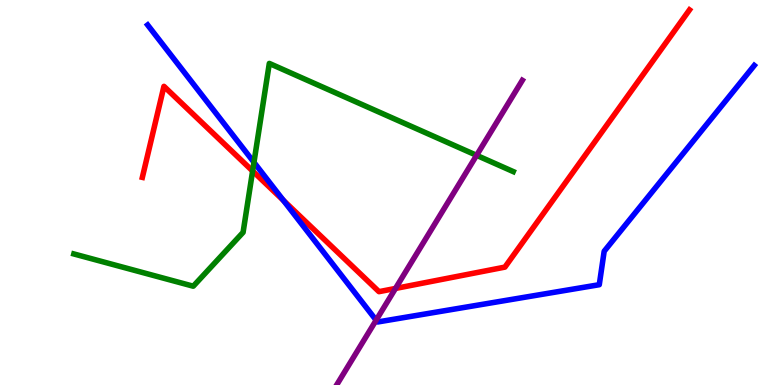[{'lines': ['blue', 'red'], 'intersections': [{'x': 3.66, 'y': 4.79}]}, {'lines': ['green', 'red'], 'intersections': [{'x': 3.26, 'y': 5.56}]}, {'lines': ['purple', 'red'], 'intersections': [{'x': 5.1, 'y': 2.51}]}, {'lines': ['blue', 'green'], 'intersections': [{'x': 3.28, 'y': 5.78}]}, {'lines': ['blue', 'purple'], 'intersections': [{'x': 4.85, 'y': 1.68}]}, {'lines': ['green', 'purple'], 'intersections': [{'x': 6.15, 'y': 5.97}]}]